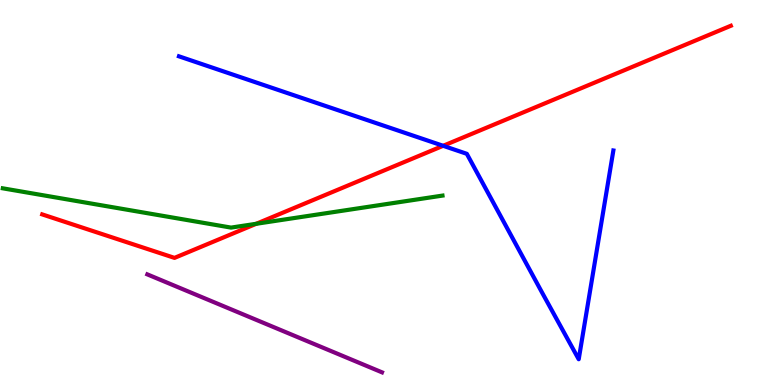[{'lines': ['blue', 'red'], 'intersections': [{'x': 5.72, 'y': 6.21}]}, {'lines': ['green', 'red'], 'intersections': [{'x': 3.31, 'y': 4.19}]}, {'lines': ['purple', 'red'], 'intersections': []}, {'lines': ['blue', 'green'], 'intersections': []}, {'lines': ['blue', 'purple'], 'intersections': []}, {'lines': ['green', 'purple'], 'intersections': []}]